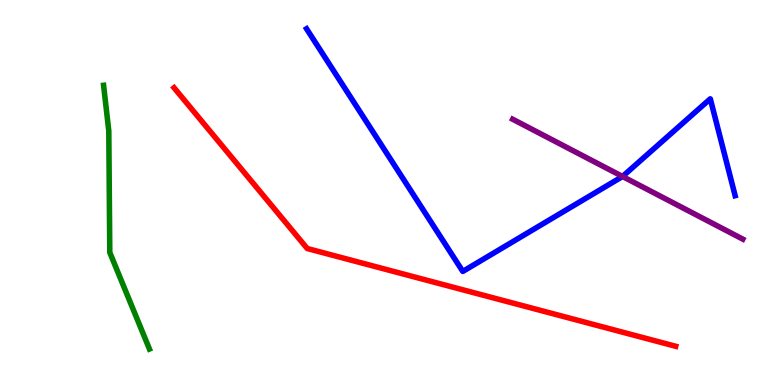[{'lines': ['blue', 'red'], 'intersections': []}, {'lines': ['green', 'red'], 'intersections': []}, {'lines': ['purple', 'red'], 'intersections': []}, {'lines': ['blue', 'green'], 'intersections': []}, {'lines': ['blue', 'purple'], 'intersections': [{'x': 8.03, 'y': 5.42}]}, {'lines': ['green', 'purple'], 'intersections': []}]